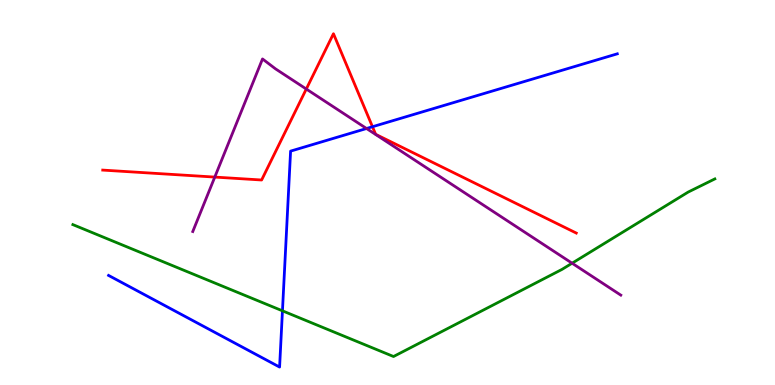[{'lines': ['blue', 'red'], 'intersections': [{'x': 4.81, 'y': 6.71}]}, {'lines': ['green', 'red'], 'intersections': []}, {'lines': ['purple', 'red'], 'intersections': [{'x': 2.77, 'y': 5.4}, {'x': 3.95, 'y': 7.69}]}, {'lines': ['blue', 'green'], 'intersections': [{'x': 3.64, 'y': 1.93}]}, {'lines': ['blue', 'purple'], 'intersections': [{'x': 4.73, 'y': 6.66}]}, {'lines': ['green', 'purple'], 'intersections': [{'x': 7.38, 'y': 3.16}]}]